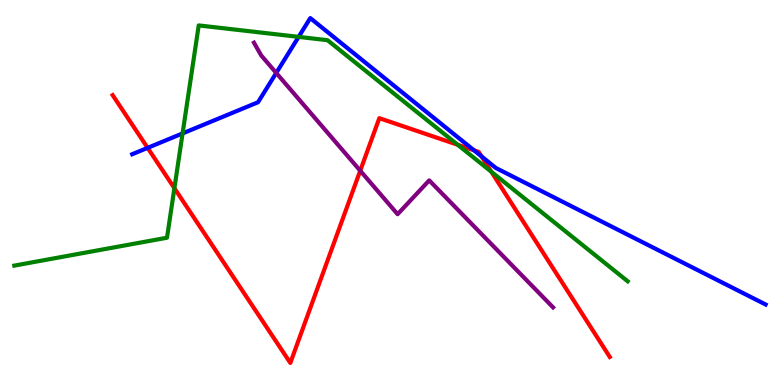[{'lines': ['blue', 'red'], 'intersections': [{'x': 1.9, 'y': 6.16}, {'x': 6.12, 'y': 6.1}, {'x': 6.21, 'y': 5.94}]}, {'lines': ['green', 'red'], 'intersections': [{'x': 2.25, 'y': 5.11}, {'x': 5.91, 'y': 6.24}, {'x': 6.34, 'y': 5.54}]}, {'lines': ['purple', 'red'], 'intersections': [{'x': 4.65, 'y': 5.57}]}, {'lines': ['blue', 'green'], 'intersections': [{'x': 2.36, 'y': 6.53}, {'x': 3.85, 'y': 9.04}]}, {'lines': ['blue', 'purple'], 'intersections': [{'x': 3.56, 'y': 8.11}]}, {'lines': ['green', 'purple'], 'intersections': []}]